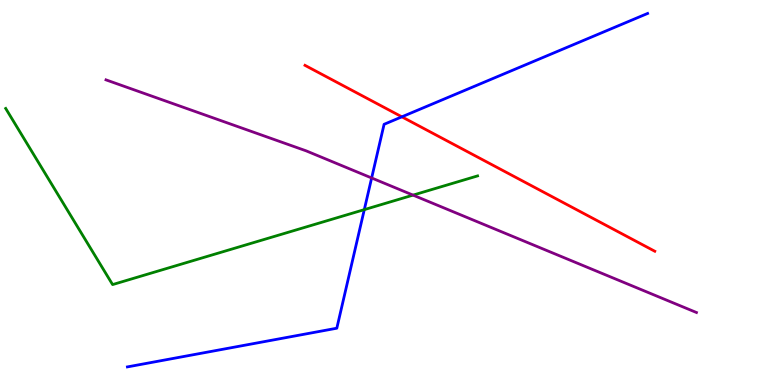[{'lines': ['blue', 'red'], 'intersections': [{'x': 5.19, 'y': 6.97}]}, {'lines': ['green', 'red'], 'intersections': []}, {'lines': ['purple', 'red'], 'intersections': []}, {'lines': ['blue', 'green'], 'intersections': [{'x': 4.7, 'y': 4.55}]}, {'lines': ['blue', 'purple'], 'intersections': [{'x': 4.8, 'y': 5.38}]}, {'lines': ['green', 'purple'], 'intersections': [{'x': 5.33, 'y': 4.93}]}]